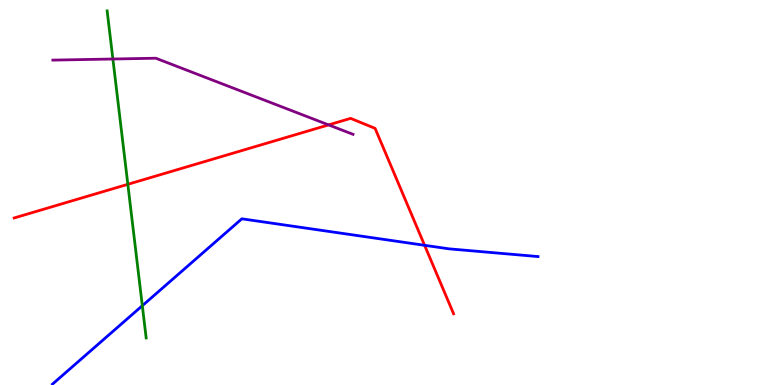[{'lines': ['blue', 'red'], 'intersections': [{'x': 5.48, 'y': 3.63}]}, {'lines': ['green', 'red'], 'intersections': [{'x': 1.65, 'y': 5.21}]}, {'lines': ['purple', 'red'], 'intersections': [{'x': 4.24, 'y': 6.76}]}, {'lines': ['blue', 'green'], 'intersections': [{'x': 1.84, 'y': 2.06}]}, {'lines': ['blue', 'purple'], 'intersections': []}, {'lines': ['green', 'purple'], 'intersections': [{'x': 1.46, 'y': 8.47}]}]